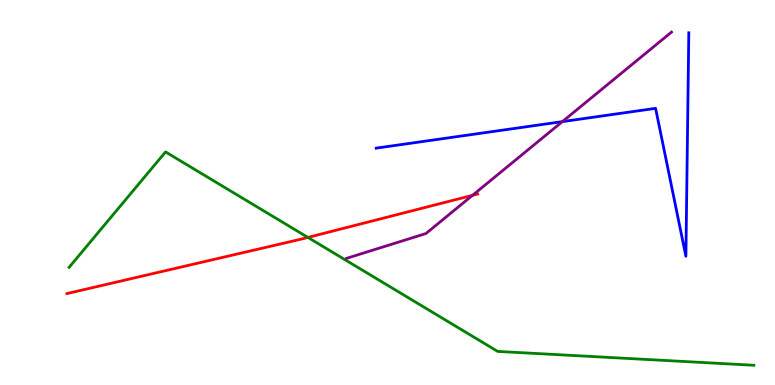[{'lines': ['blue', 'red'], 'intersections': []}, {'lines': ['green', 'red'], 'intersections': [{'x': 3.97, 'y': 3.83}]}, {'lines': ['purple', 'red'], 'intersections': [{'x': 6.1, 'y': 4.93}]}, {'lines': ['blue', 'green'], 'intersections': []}, {'lines': ['blue', 'purple'], 'intersections': [{'x': 7.26, 'y': 6.84}]}, {'lines': ['green', 'purple'], 'intersections': []}]